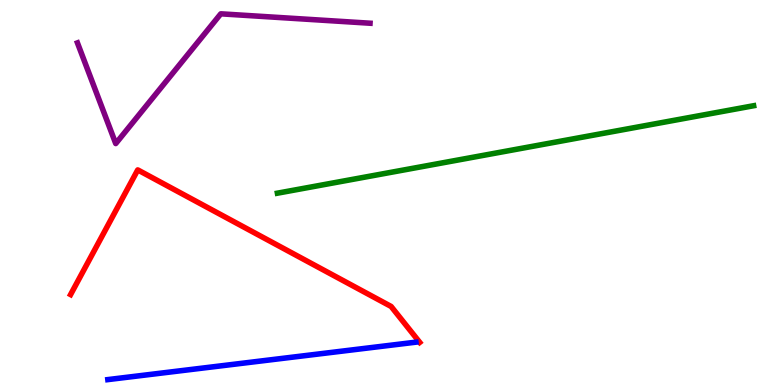[{'lines': ['blue', 'red'], 'intersections': []}, {'lines': ['green', 'red'], 'intersections': []}, {'lines': ['purple', 'red'], 'intersections': []}, {'lines': ['blue', 'green'], 'intersections': []}, {'lines': ['blue', 'purple'], 'intersections': []}, {'lines': ['green', 'purple'], 'intersections': []}]